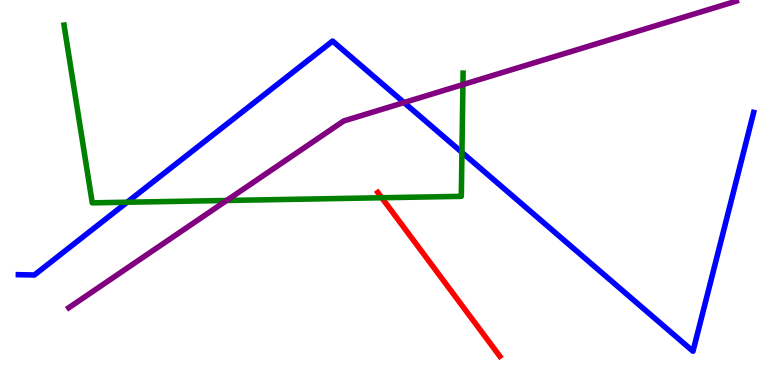[{'lines': ['blue', 'red'], 'intersections': []}, {'lines': ['green', 'red'], 'intersections': [{'x': 4.93, 'y': 4.86}]}, {'lines': ['purple', 'red'], 'intersections': []}, {'lines': ['blue', 'green'], 'intersections': [{'x': 1.64, 'y': 4.75}, {'x': 5.96, 'y': 6.04}]}, {'lines': ['blue', 'purple'], 'intersections': [{'x': 5.21, 'y': 7.34}]}, {'lines': ['green', 'purple'], 'intersections': [{'x': 2.92, 'y': 4.79}, {'x': 5.97, 'y': 7.8}]}]